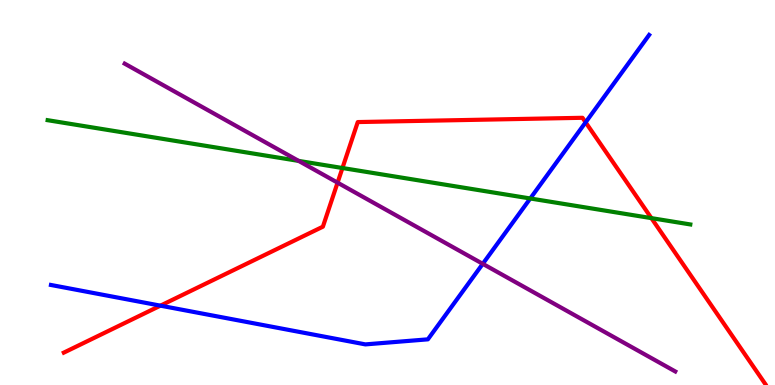[{'lines': ['blue', 'red'], 'intersections': [{'x': 2.07, 'y': 2.06}, {'x': 7.56, 'y': 6.82}]}, {'lines': ['green', 'red'], 'intersections': [{'x': 4.42, 'y': 5.64}, {'x': 8.41, 'y': 4.33}]}, {'lines': ['purple', 'red'], 'intersections': [{'x': 4.36, 'y': 5.26}]}, {'lines': ['blue', 'green'], 'intersections': [{'x': 6.84, 'y': 4.84}]}, {'lines': ['blue', 'purple'], 'intersections': [{'x': 6.23, 'y': 3.15}]}, {'lines': ['green', 'purple'], 'intersections': [{'x': 3.85, 'y': 5.82}]}]